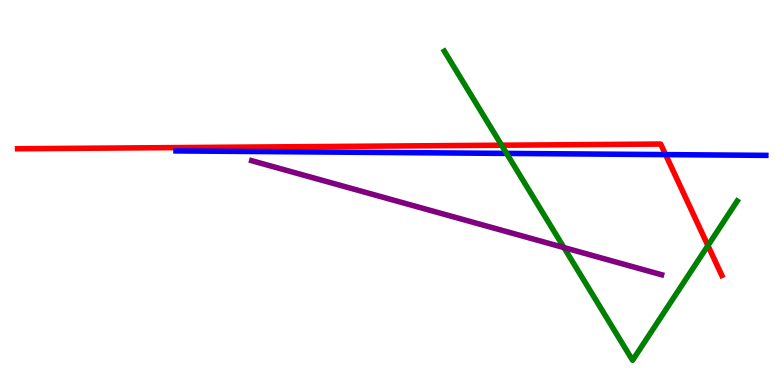[{'lines': ['blue', 'red'], 'intersections': [{'x': 8.59, 'y': 5.98}]}, {'lines': ['green', 'red'], 'intersections': [{'x': 6.47, 'y': 6.23}, {'x': 9.13, 'y': 3.62}]}, {'lines': ['purple', 'red'], 'intersections': []}, {'lines': ['blue', 'green'], 'intersections': [{'x': 6.54, 'y': 6.02}]}, {'lines': ['blue', 'purple'], 'intersections': []}, {'lines': ['green', 'purple'], 'intersections': [{'x': 7.28, 'y': 3.57}]}]